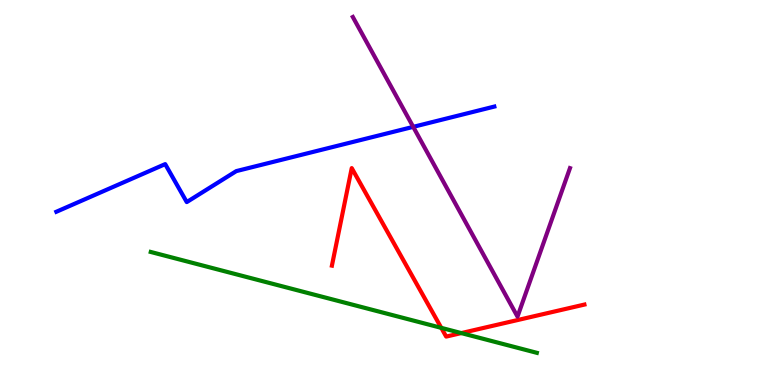[{'lines': ['blue', 'red'], 'intersections': []}, {'lines': ['green', 'red'], 'intersections': [{'x': 5.69, 'y': 1.48}, {'x': 5.95, 'y': 1.35}]}, {'lines': ['purple', 'red'], 'intersections': []}, {'lines': ['blue', 'green'], 'intersections': []}, {'lines': ['blue', 'purple'], 'intersections': [{'x': 5.33, 'y': 6.7}]}, {'lines': ['green', 'purple'], 'intersections': []}]